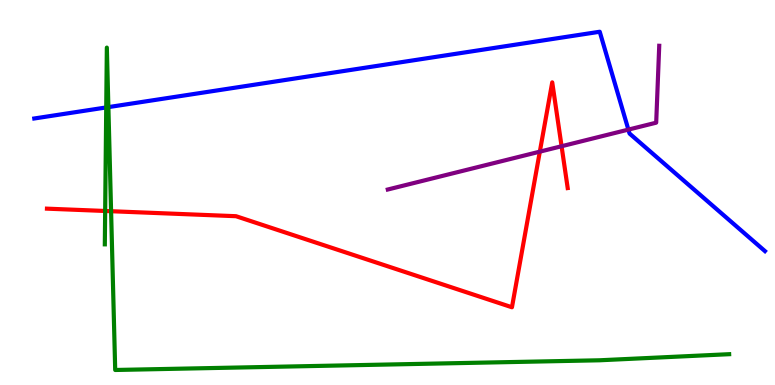[{'lines': ['blue', 'red'], 'intersections': []}, {'lines': ['green', 'red'], 'intersections': [{'x': 1.36, 'y': 4.52}, {'x': 1.43, 'y': 4.51}]}, {'lines': ['purple', 'red'], 'intersections': [{'x': 6.97, 'y': 6.06}, {'x': 7.25, 'y': 6.2}]}, {'lines': ['blue', 'green'], 'intersections': [{'x': 1.37, 'y': 7.21}, {'x': 1.4, 'y': 7.22}]}, {'lines': ['blue', 'purple'], 'intersections': [{'x': 8.11, 'y': 6.63}]}, {'lines': ['green', 'purple'], 'intersections': []}]